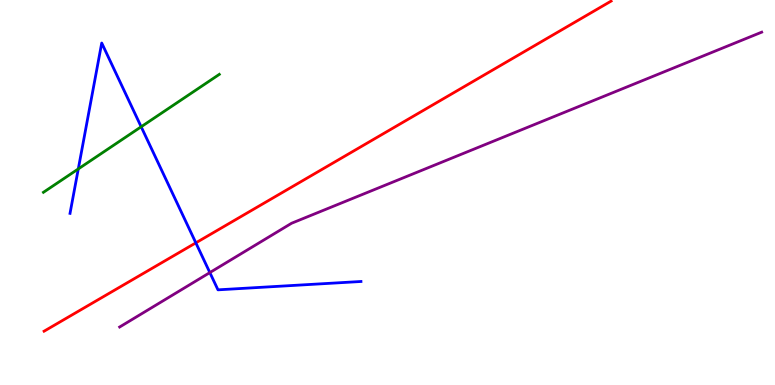[{'lines': ['blue', 'red'], 'intersections': [{'x': 2.53, 'y': 3.69}]}, {'lines': ['green', 'red'], 'intersections': []}, {'lines': ['purple', 'red'], 'intersections': []}, {'lines': ['blue', 'green'], 'intersections': [{'x': 1.01, 'y': 5.61}, {'x': 1.82, 'y': 6.71}]}, {'lines': ['blue', 'purple'], 'intersections': [{'x': 2.71, 'y': 2.92}]}, {'lines': ['green', 'purple'], 'intersections': []}]